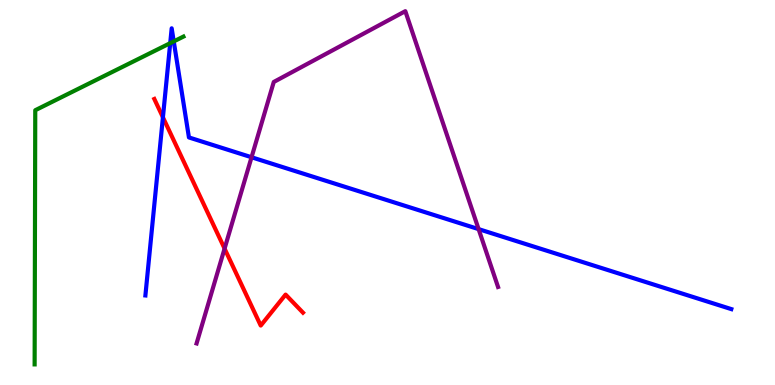[{'lines': ['blue', 'red'], 'intersections': [{'x': 2.1, 'y': 6.95}]}, {'lines': ['green', 'red'], 'intersections': []}, {'lines': ['purple', 'red'], 'intersections': [{'x': 2.9, 'y': 3.54}]}, {'lines': ['blue', 'green'], 'intersections': [{'x': 2.2, 'y': 8.88}, {'x': 2.24, 'y': 8.92}]}, {'lines': ['blue', 'purple'], 'intersections': [{'x': 3.25, 'y': 5.92}, {'x': 6.18, 'y': 4.05}]}, {'lines': ['green', 'purple'], 'intersections': []}]